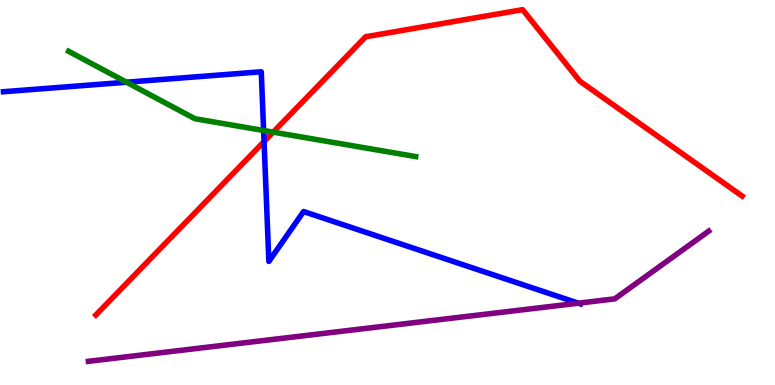[{'lines': ['blue', 'red'], 'intersections': [{'x': 3.41, 'y': 6.32}]}, {'lines': ['green', 'red'], 'intersections': [{'x': 3.53, 'y': 6.57}]}, {'lines': ['purple', 'red'], 'intersections': []}, {'lines': ['blue', 'green'], 'intersections': [{'x': 1.63, 'y': 7.86}, {'x': 3.4, 'y': 6.61}]}, {'lines': ['blue', 'purple'], 'intersections': [{'x': 7.46, 'y': 2.13}]}, {'lines': ['green', 'purple'], 'intersections': []}]